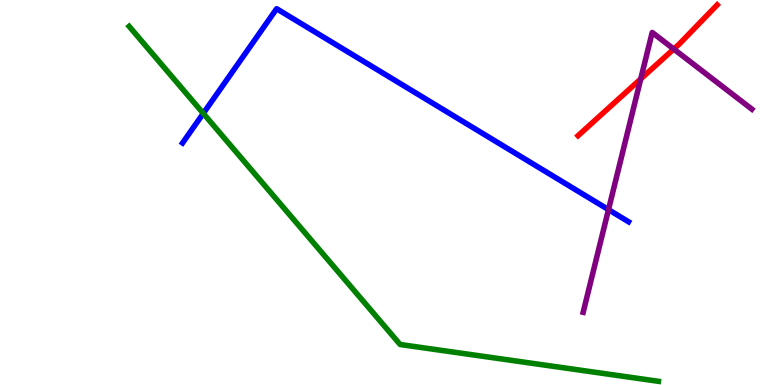[{'lines': ['blue', 'red'], 'intersections': []}, {'lines': ['green', 'red'], 'intersections': []}, {'lines': ['purple', 'red'], 'intersections': [{'x': 8.27, 'y': 7.95}, {'x': 8.69, 'y': 8.73}]}, {'lines': ['blue', 'green'], 'intersections': [{'x': 2.62, 'y': 7.05}]}, {'lines': ['blue', 'purple'], 'intersections': [{'x': 7.85, 'y': 4.55}]}, {'lines': ['green', 'purple'], 'intersections': []}]